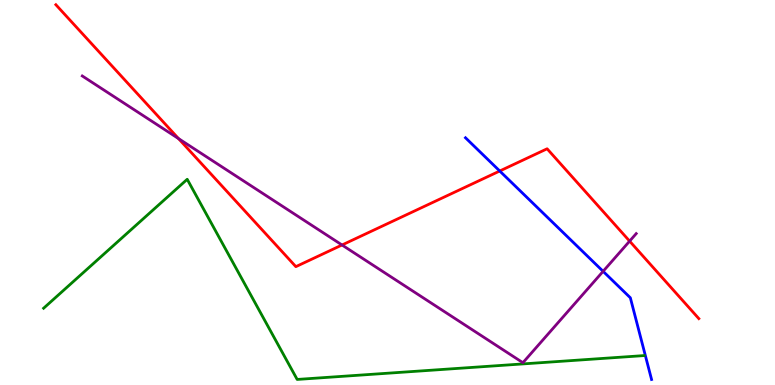[{'lines': ['blue', 'red'], 'intersections': [{'x': 6.45, 'y': 5.56}]}, {'lines': ['green', 'red'], 'intersections': []}, {'lines': ['purple', 'red'], 'intersections': [{'x': 2.3, 'y': 6.4}, {'x': 4.41, 'y': 3.64}, {'x': 8.12, 'y': 3.74}]}, {'lines': ['blue', 'green'], 'intersections': []}, {'lines': ['blue', 'purple'], 'intersections': [{'x': 7.78, 'y': 2.95}]}, {'lines': ['green', 'purple'], 'intersections': []}]